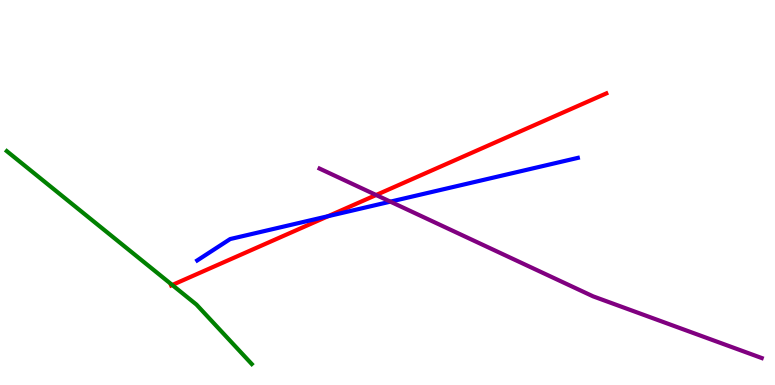[{'lines': ['blue', 'red'], 'intersections': [{'x': 4.23, 'y': 4.39}]}, {'lines': ['green', 'red'], 'intersections': [{'x': 2.22, 'y': 2.6}]}, {'lines': ['purple', 'red'], 'intersections': [{'x': 4.85, 'y': 4.93}]}, {'lines': ['blue', 'green'], 'intersections': []}, {'lines': ['blue', 'purple'], 'intersections': [{'x': 5.04, 'y': 4.76}]}, {'lines': ['green', 'purple'], 'intersections': []}]